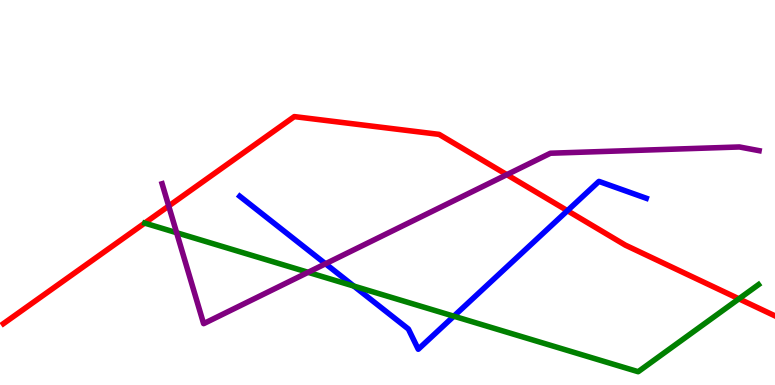[{'lines': ['blue', 'red'], 'intersections': [{'x': 7.32, 'y': 4.53}]}, {'lines': ['green', 'red'], 'intersections': [{'x': 9.53, 'y': 2.24}]}, {'lines': ['purple', 'red'], 'intersections': [{'x': 2.18, 'y': 4.65}, {'x': 6.54, 'y': 5.46}]}, {'lines': ['blue', 'green'], 'intersections': [{'x': 4.57, 'y': 2.57}, {'x': 5.86, 'y': 1.79}]}, {'lines': ['blue', 'purple'], 'intersections': [{'x': 4.2, 'y': 3.15}]}, {'lines': ['green', 'purple'], 'intersections': [{'x': 2.28, 'y': 3.96}, {'x': 3.98, 'y': 2.93}]}]